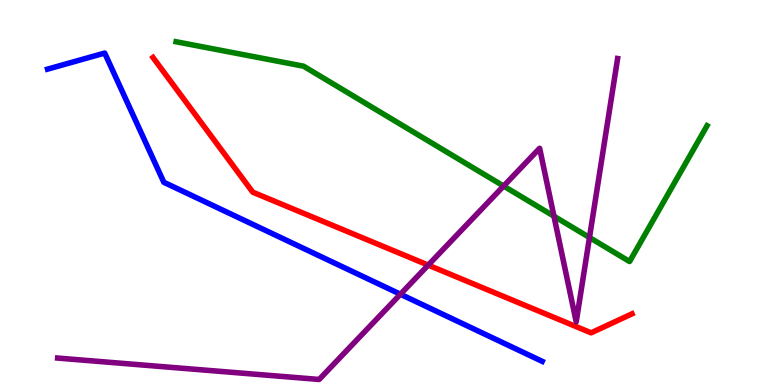[{'lines': ['blue', 'red'], 'intersections': []}, {'lines': ['green', 'red'], 'intersections': []}, {'lines': ['purple', 'red'], 'intersections': [{'x': 5.53, 'y': 3.11}]}, {'lines': ['blue', 'green'], 'intersections': []}, {'lines': ['blue', 'purple'], 'intersections': [{'x': 5.17, 'y': 2.36}]}, {'lines': ['green', 'purple'], 'intersections': [{'x': 6.5, 'y': 5.17}, {'x': 7.15, 'y': 4.38}, {'x': 7.61, 'y': 3.83}]}]